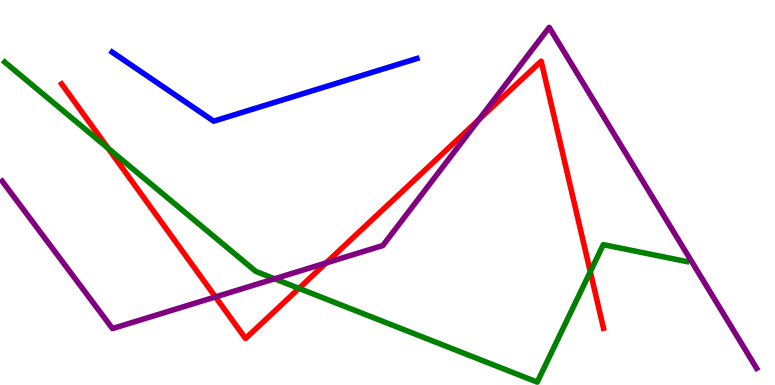[{'lines': ['blue', 'red'], 'intersections': []}, {'lines': ['green', 'red'], 'intersections': [{'x': 1.39, 'y': 6.15}, {'x': 3.86, 'y': 2.51}, {'x': 7.62, 'y': 2.94}]}, {'lines': ['purple', 'red'], 'intersections': [{'x': 2.78, 'y': 2.29}, {'x': 4.21, 'y': 3.17}, {'x': 6.18, 'y': 6.9}]}, {'lines': ['blue', 'green'], 'intersections': []}, {'lines': ['blue', 'purple'], 'intersections': []}, {'lines': ['green', 'purple'], 'intersections': [{'x': 3.54, 'y': 2.76}]}]